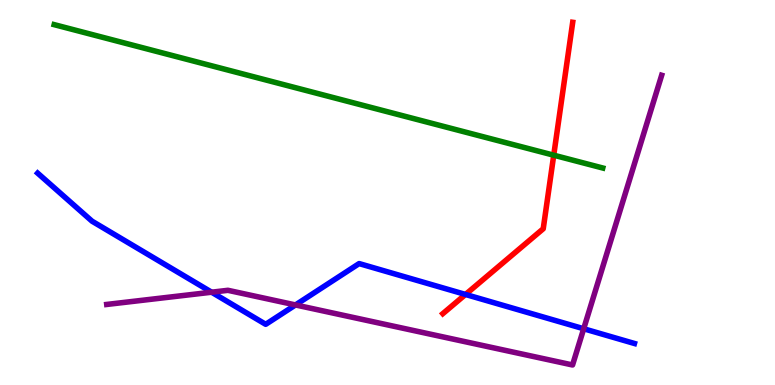[{'lines': ['blue', 'red'], 'intersections': [{'x': 6.01, 'y': 2.35}]}, {'lines': ['green', 'red'], 'intersections': [{'x': 7.14, 'y': 5.97}]}, {'lines': ['purple', 'red'], 'intersections': []}, {'lines': ['blue', 'green'], 'intersections': []}, {'lines': ['blue', 'purple'], 'intersections': [{'x': 2.73, 'y': 2.41}, {'x': 3.81, 'y': 2.08}, {'x': 7.53, 'y': 1.46}]}, {'lines': ['green', 'purple'], 'intersections': []}]